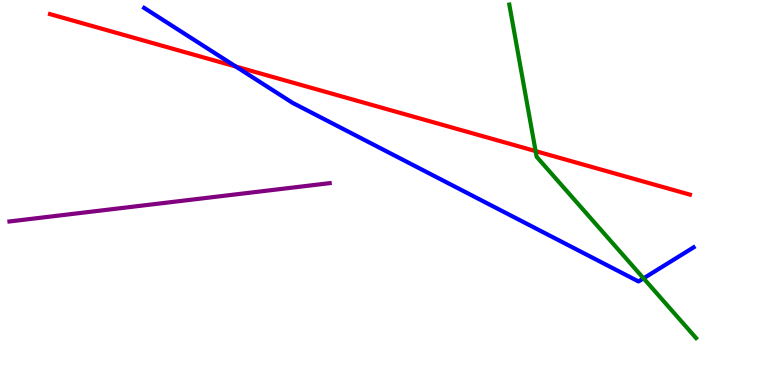[{'lines': ['blue', 'red'], 'intersections': [{'x': 3.04, 'y': 8.27}]}, {'lines': ['green', 'red'], 'intersections': [{'x': 6.91, 'y': 6.08}]}, {'lines': ['purple', 'red'], 'intersections': []}, {'lines': ['blue', 'green'], 'intersections': [{'x': 8.3, 'y': 2.77}]}, {'lines': ['blue', 'purple'], 'intersections': []}, {'lines': ['green', 'purple'], 'intersections': []}]